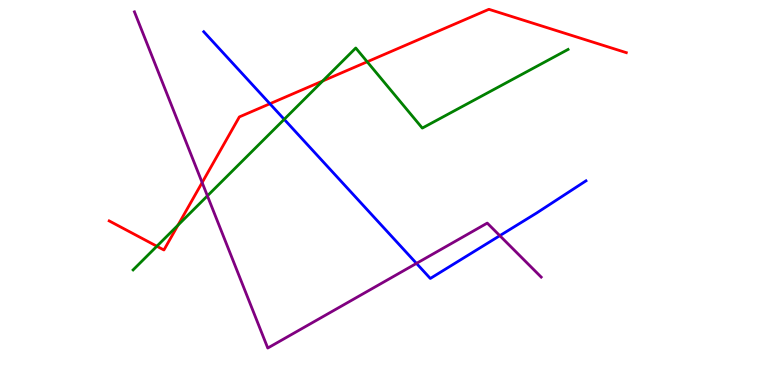[{'lines': ['blue', 'red'], 'intersections': [{'x': 3.48, 'y': 7.31}]}, {'lines': ['green', 'red'], 'intersections': [{'x': 2.02, 'y': 3.6}, {'x': 2.3, 'y': 4.15}, {'x': 4.16, 'y': 7.9}, {'x': 4.74, 'y': 8.4}]}, {'lines': ['purple', 'red'], 'intersections': [{'x': 2.61, 'y': 5.26}]}, {'lines': ['blue', 'green'], 'intersections': [{'x': 3.67, 'y': 6.9}]}, {'lines': ['blue', 'purple'], 'intersections': [{'x': 5.37, 'y': 3.16}, {'x': 6.45, 'y': 3.88}]}, {'lines': ['green', 'purple'], 'intersections': [{'x': 2.68, 'y': 4.91}]}]